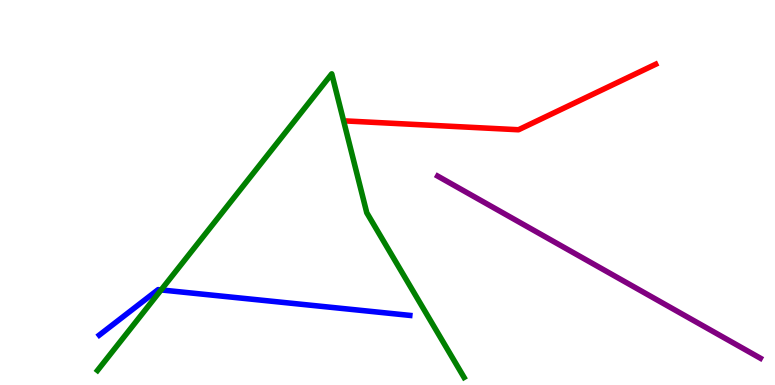[{'lines': ['blue', 'red'], 'intersections': []}, {'lines': ['green', 'red'], 'intersections': []}, {'lines': ['purple', 'red'], 'intersections': []}, {'lines': ['blue', 'green'], 'intersections': [{'x': 2.08, 'y': 2.47}]}, {'lines': ['blue', 'purple'], 'intersections': []}, {'lines': ['green', 'purple'], 'intersections': []}]